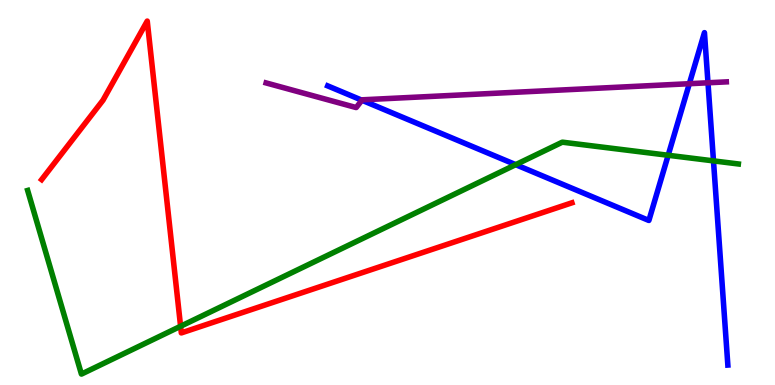[{'lines': ['blue', 'red'], 'intersections': []}, {'lines': ['green', 'red'], 'intersections': [{'x': 2.33, 'y': 1.53}]}, {'lines': ['purple', 'red'], 'intersections': []}, {'lines': ['blue', 'green'], 'intersections': [{'x': 6.65, 'y': 5.72}, {'x': 8.62, 'y': 5.97}, {'x': 9.21, 'y': 5.82}]}, {'lines': ['blue', 'purple'], 'intersections': [{'x': 4.67, 'y': 7.4}, {'x': 8.89, 'y': 7.83}, {'x': 9.14, 'y': 7.85}]}, {'lines': ['green', 'purple'], 'intersections': []}]